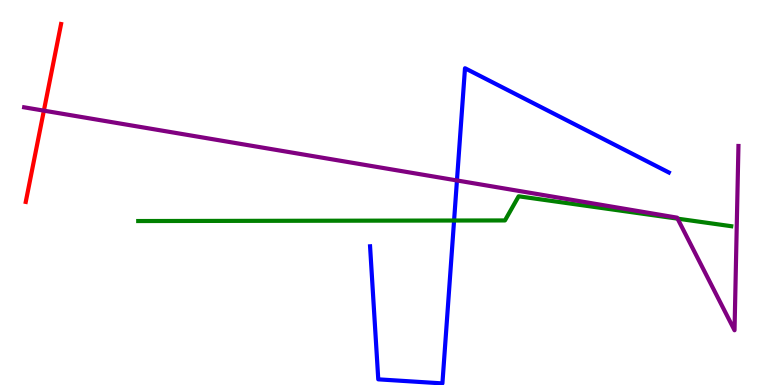[{'lines': ['blue', 'red'], 'intersections': []}, {'lines': ['green', 'red'], 'intersections': []}, {'lines': ['purple', 'red'], 'intersections': [{'x': 0.566, 'y': 7.13}]}, {'lines': ['blue', 'green'], 'intersections': [{'x': 5.86, 'y': 4.27}]}, {'lines': ['blue', 'purple'], 'intersections': [{'x': 5.9, 'y': 5.31}]}, {'lines': ['green', 'purple'], 'intersections': [{'x': 8.74, 'y': 4.32}]}]